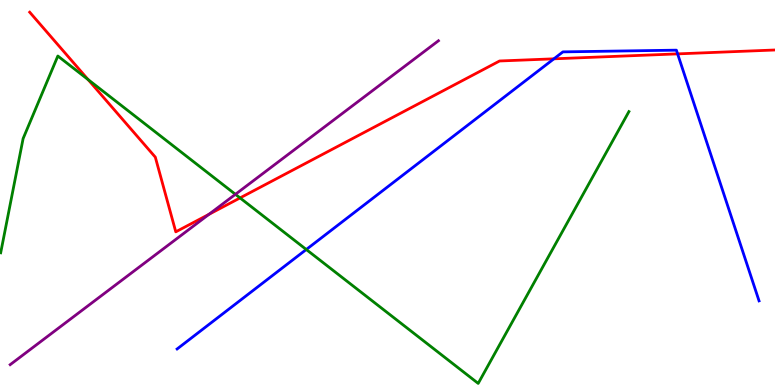[{'lines': ['blue', 'red'], 'intersections': [{'x': 7.15, 'y': 8.47}, {'x': 8.74, 'y': 8.6}]}, {'lines': ['green', 'red'], 'intersections': [{'x': 1.14, 'y': 7.93}, {'x': 3.1, 'y': 4.86}]}, {'lines': ['purple', 'red'], 'intersections': [{'x': 2.7, 'y': 4.43}]}, {'lines': ['blue', 'green'], 'intersections': [{'x': 3.95, 'y': 3.52}]}, {'lines': ['blue', 'purple'], 'intersections': []}, {'lines': ['green', 'purple'], 'intersections': [{'x': 3.04, 'y': 4.95}]}]